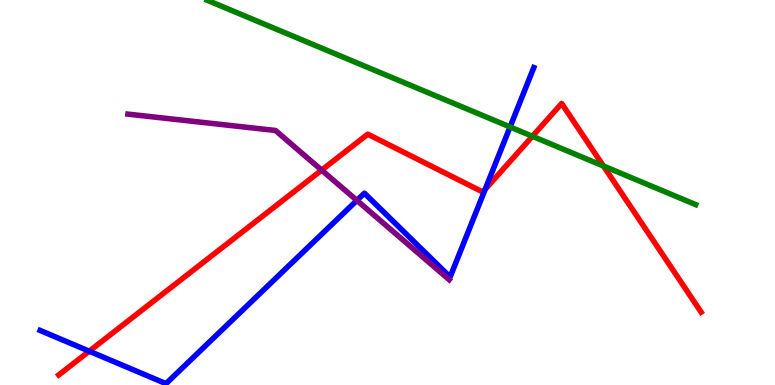[{'lines': ['blue', 'red'], 'intersections': [{'x': 1.15, 'y': 0.878}, {'x': 6.26, 'y': 5.08}]}, {'lines': ['green', 'red'], 'intersections': [{'x': 6.87, 'y': 6.46}, {'x': 7.79, 'y': 5.69}]}, {'lines': ['purple', 'red'], 'intersections': [{'x': 4.15, 'y': 5.58}]}, {'lines': ['blue', 'green'], 'intersections': [{'x': 6.58, 'y': 6.7}]}, {'lines': ['blue', 'purple'], 'intersections': [{'x': 4.61, 'y': 4.79}]}, {'lines': ['green', 'purple'], 'intersections': []}]